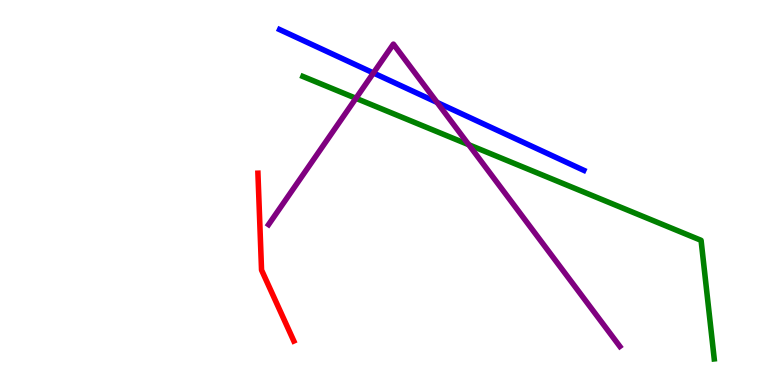[{'lines': ['blue', 'red'], 'intersections': []}, {'lines': ['green', 'red'], 'intersections': []}, {'lines': ['purple', 'red'], 'intersections': []}, {'lines': ['blue', 'green'], 'intersections': []}, {'lines': ['blue', 'purple'], 'intersections': [{'x': 4.82, 'y': 8.1}, {'x': 5.64, 'y': 7.34}]}, {'lines': ['green', 'purple'], 'intersections': [{'x': 4.59, 'y': 7.45}, {'x': 6.05, 'y': 6.24}]}]